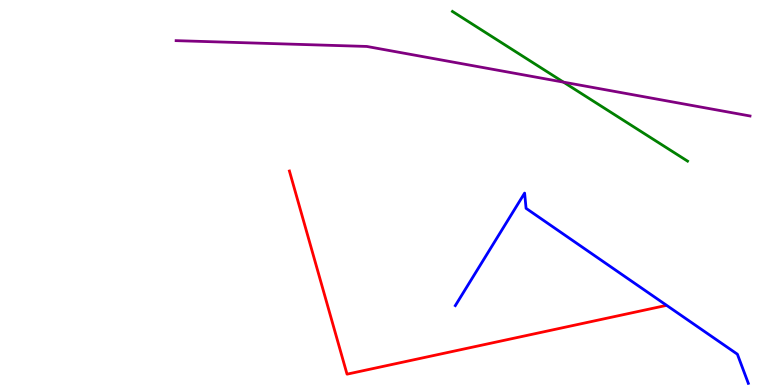[{'lines': ['blue', 'red'], 'intersections': []}, {'lines': ['green', 'red'], 'intersections': []}, {'lines': ['purple', 'red'], 'intersections': []}, {'lines': ['blue', 'green'], 'intersections': []}, {'lines': ['blue', 'purple'], 'intersections': []}, {'lines': ['green', 'purple'], 'intersections': [{'x': 7.27, 'y': 7.87}]}]